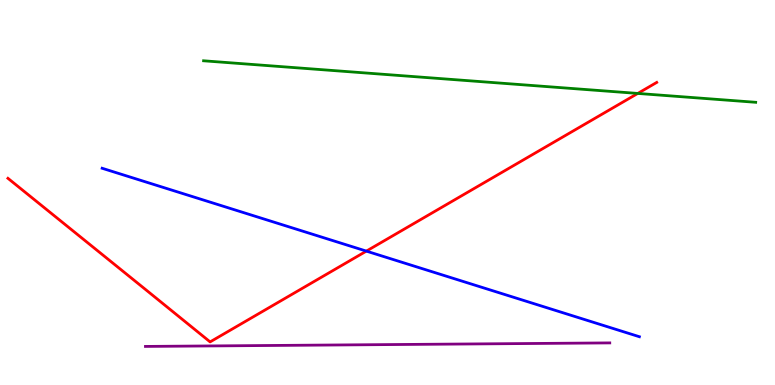[{'lines': ['blue', 'red'], 'intersections': [{'x': 4.73, 'y': 3.48}]}, {'lines': ['green', 'red'], 'intersections': [{'x': 8.23, 'y': 7.57}]}, {'lines': ['purple', 'red'], 'intersections': []}, {'lines': ['blue', 'green'], 'intersections': []}, {'lines': ['blue', 'purple'], 'intersections': []}, {'lines': ['green', 'purple'], 'intersections': []}]